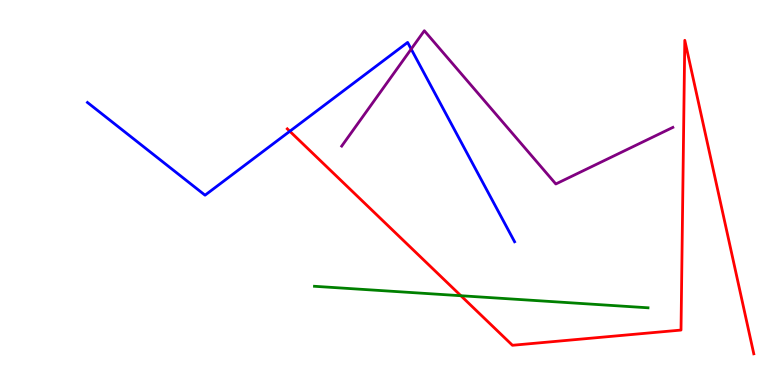[{'lines': ['blue', 'red'], 'intersections': [{'x': 3.74, 'y': 6.59}]}, {'lines': ['green', 'red'], 'intersections': [{'x': 5.95, 'y': 2.32}]}, {'lines': ['purple', 'red'], 'intersections': []}, {'lines': ['blue', 'green'], 'intersections': []}, {'lines': ['blue', 'purple'], 'intersections': [{'x': 5.31, 'y': 8.73}]}, {'lines': ['green', 'purple'], 'intersections': []}]